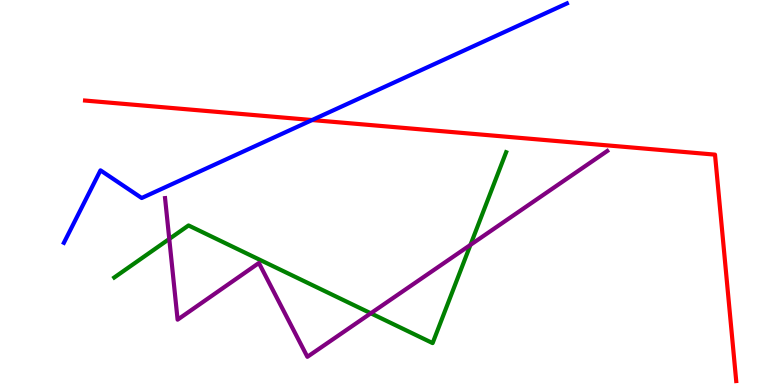[{'lines': ['blue', 'red'], 'intersections': [{'x': 4.03, 'y': 6.88}]}, {'lines': ['green', 'red'], 'intersections': []}, {'lines': ['purple', 'red'], 'intersections': []}, {'lines': ['blue', 'green'], 'intersections': []}, {'lines': ['blue', 'purple'], 'intersections': []}, {'lines': ['green', 'purple'], 'intersections': [{'x': 2.18, 'y': 3.79}, {'x': 4.78, 'y': 1.86}, {'x': 6.07, 'y': 3.64}]}]